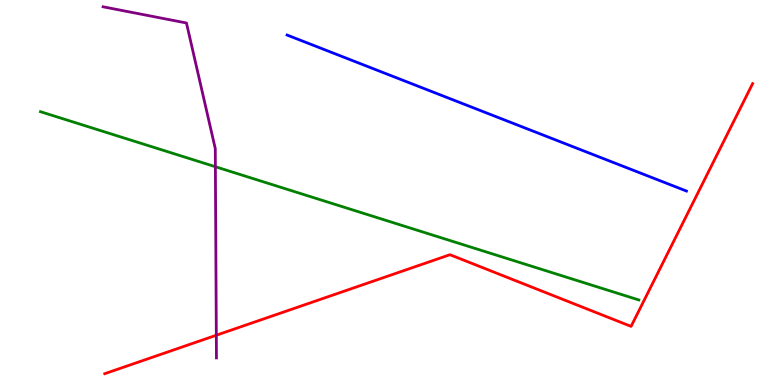[{'lines': ['blue', 'red'], 'intersections': []}, {'lines': ['green', 'red'], 'intersections': []}, {'lines': ['purple', 'red'], 'intersections': [{'x': 2.79, 'y': 1.29}]}, {'lines': ['blue', 'green'], 'intersections': []}, {'lines': ['blue', 'purple'], 'intersections': []}, {'lines': ['green', 'purple'], 'intersections': [{'x': 2.78, 'y': 5.67}]}]